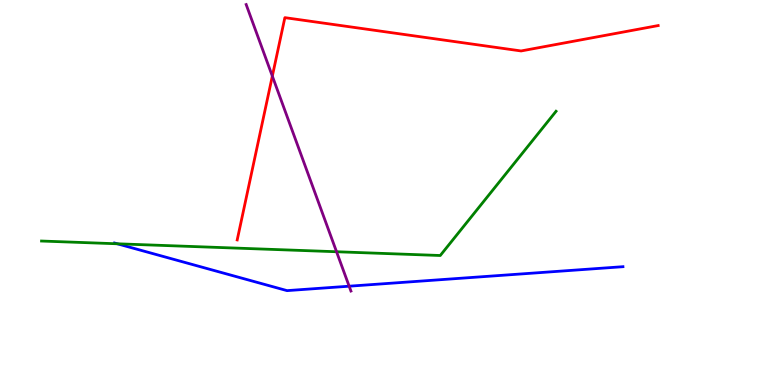[{'lines': ['blue', 'red'], 'intersections': []}, {'lines': ['green', 'red'], 'intersections': []}, {'lines': ['purple', 'red'], 'intersections': [{'x': 3.51, 'y': 8.02}]}, {'lines': ['blue', 'green'], 'intersections': [{'x': 1.51, 'y': 3.67}]}, {'lines': ['blue', 'purple'], 'intersections': [{'x': 4.51, 'y': 2.57}]}, {'lines': ['green', 'purple'], 'intersections': [{'x': 4.34, 'y': 3.46}]}]